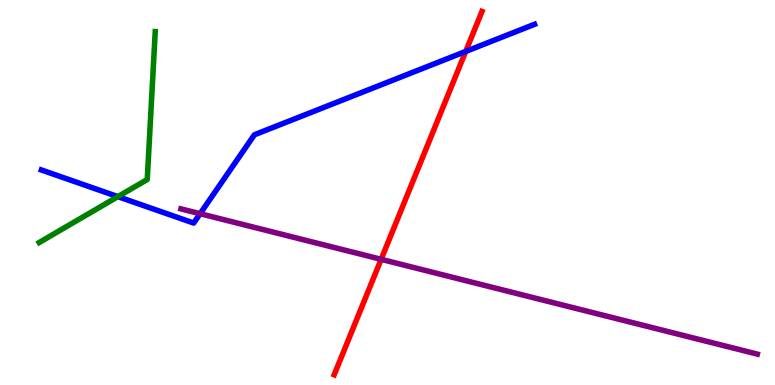[{'lines': ['blue', 'red'], 'intersections': [{'x': 6.01, 'y': 8.66}]}, {'lines': ['green', 'red'], 'intersections': []}, {'lines': ['purple', 'red'], 'intersections': [{'x': 4.92, 'y': 3.26}]}, {'lines': ['blue', 'green'], 'intersections': [{'x': 1.52, 'y': 4.89}]}, {'lines': ['blue', 'purple'], 'intersections': [{'x': 2.58, 'y': 4.45}]}, {'lines': ['green', 'purple'], 'intersections': []}]